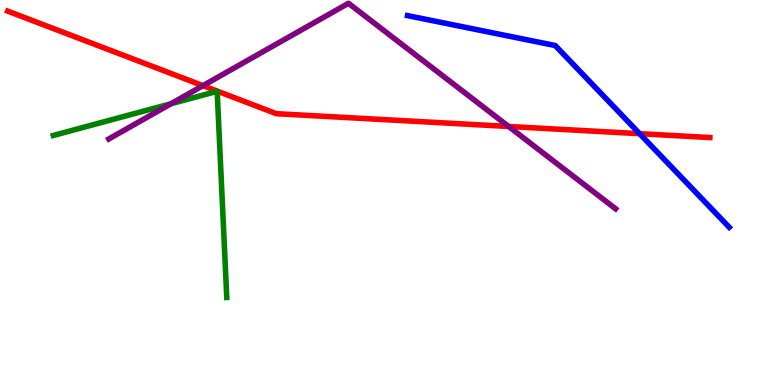[{'lines': ['blue', 'red'], 'intersections': [{'x': 8.25, 'y': 6.53}]}, {'lines': ['green', 'red'], 'intersections': []}, {'lines': ['purple', 'red'], 'intersections': [{'x': 2.62, 'y': 7.78}, {'x': 6.56, 'y': 6.72}]}, {'lines': ['blue', 'green'], 'intersections': []}, {'lines': ['blue', 'purple'], 'intersections': []}, {'lines': ['green', 'purple'], 'intersections': [{'x': 2.21, 'y': 7.31}]}]